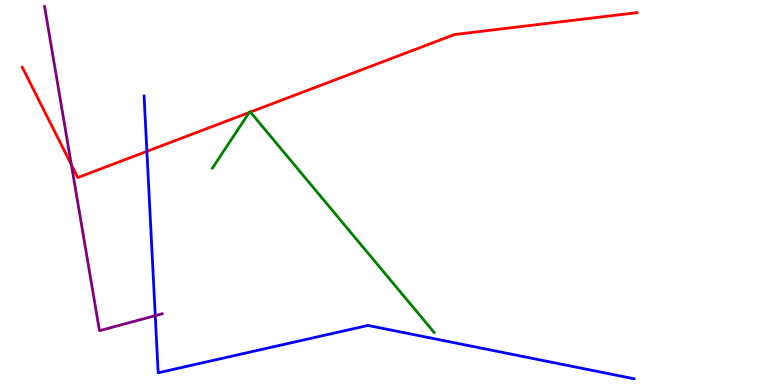[{'lines': ['blue', 'red'], 'intersections': [{'x': 1.9, 'y': 6.07}]}, {'lines': ['green', 'red'], 'intersections': [{'x': 3.22, 'y': 7.08}, {'x': 3.23, 'y': 7.09}]}, {'lines': ['purple', 'red'], 'intersections': [{'x': 0.921, 'y': 5.72}]}, {'lines': ['blue', 'green'], 'intersections': []}, {'lines': ['blue', 'purple'], 'intersections': [{'x': 2.0, 'y': 1.8}]}, {'lines': ['green', 'purple'], 'intersections': []}]